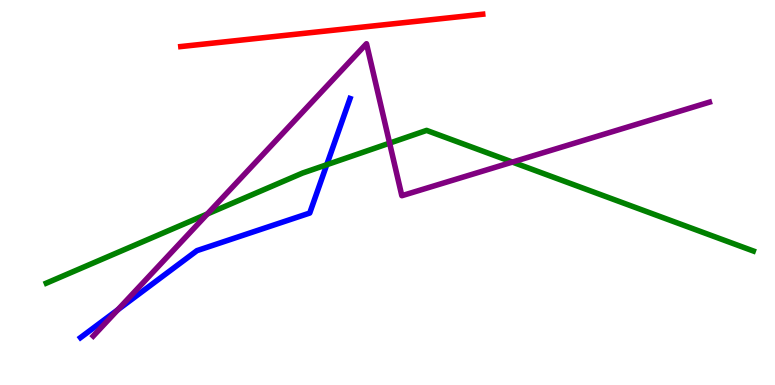[{'lines': ['blue', 'red'], 'intersections': []}, {'lines': ['green', 'red'], 'intersections': []}, {'lines': ['purple', 'red'], 'intersections': []}, {'lines': ['blue', 'green'], 'intersections': [{'x': 4.22, 'y': 5.72}]}, {'lines': ['blue', 'purple'], 'intersections': [{'x': 1.52, 'y': 1.95}]}, {'lines': ['green', 'purple'], 'intersections': [{'x': 2.68, 'y': 4.44}, {'x': 5.03, 'y': 6.28}, {'x': 6.61, 'y': 5.79}]}]